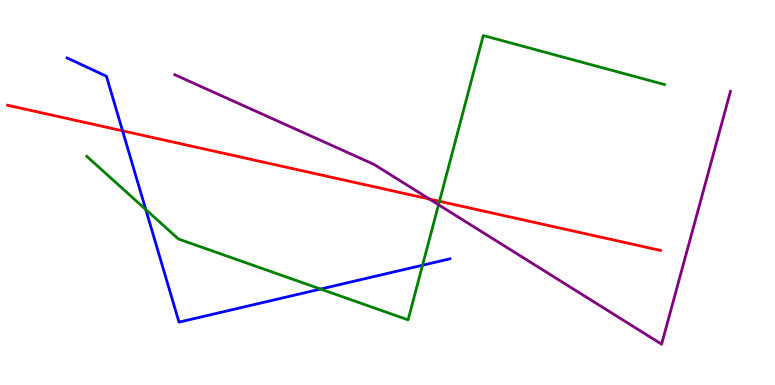[{'lines': ['blue', 'red'], 'intersections': [{'x': 1.58, 'y': 6.6}]}, {'lines': ['green', 'red'], 'intersections': [{'x': 5.67, 'y': 4.77}]}, {'lines': ['purple', 'red'], 'intersections': [{'x': 5.54, 'y': 4.83}]}, {'lines': ['blue', 'green'], 'intersections': [{'x': 1.88, 'y': 4.56}, {'x': 4.14, 'y': 2.49}, {'x': 5.45, 'y': 3.11}]}, {'lines': ['blue', 'purple'], 'intersections': []}, {'lines': ['green', 'purple'], 'intersections': [{'x': 5.66, 'y': 4.68}]}]